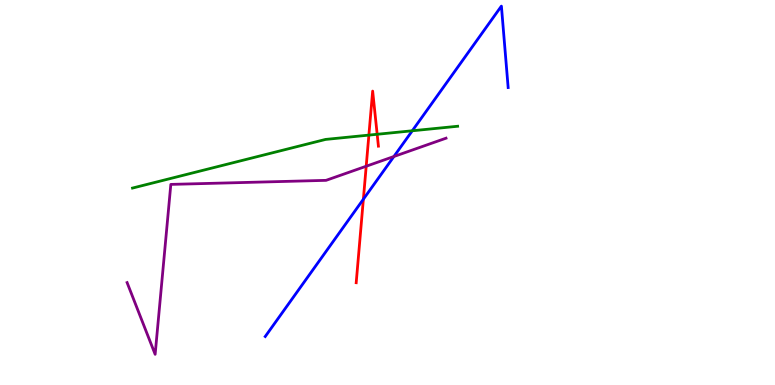[{'lines': ['blue', 'red'], 'intersections': [{'x': 4.69, 'y': 4.83}]}, {'lines': ['green', 'red'], 'intersections': [{'x': 4.76, 'y': 6.49}, {'x': 4.87, 'y': 6.51}]}, {'lines': ['purple', 'red'], 'intersections': [{'x': 4.73, 'y': 5.68}]}, {'lines': ['blue', 'green'], 'intersections': [{'x': 5.32, 'y': 6.6}]}, {'lines': ['blue', 'purple'], 'intersections': [{'x': 5.08, 'y': 5.93}]}, {'lines': ['green', 'purple'], 'intersections': []}]